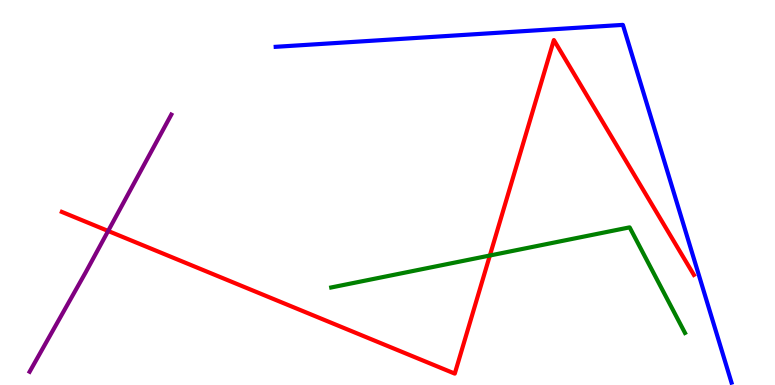[{'lines': ['blue', 'red'], 'intersections': []}, {'lines': ['green', 'red'], 'intersections': [{'x': 6.32, 'y': 3.36}]}, {'lines': ['purple', 'red'], 'intersections': [{'x': 1.4, 'y': 4.0}]}, {'lines': ['blue', 'green'], 'intersections': []}, {'lines': ['blue', 'purple'], 'intersections': []}, {'lines': ['green', 'purple'], 'intersections': []}]